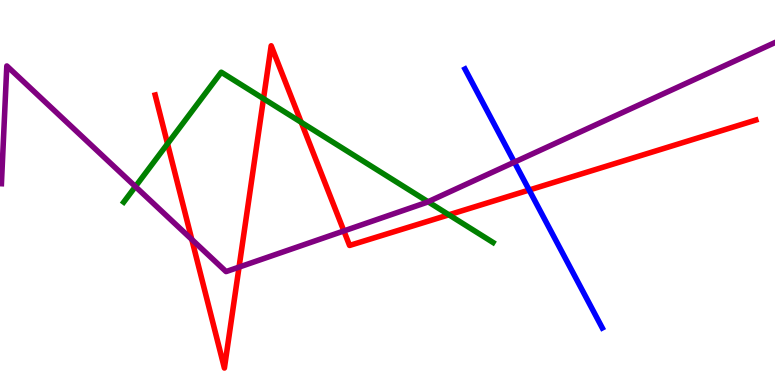[{'lines': ['blue', 'red'], 'intersections': [{'x': 6.83, 'y': 5.06}]}, {'lines': ['green', 'red'], 'intersections': [{'x': 2.16, 'y': 6.27}, {'x': 3.4, 'y': 7.44}, {'x': 3.89, 'y': 6.82}, {'x': 5.79, 'y': 4.42}]}, {'lines': ['purple', 'red'], 'intersections': [{'x': 2.47, 'y': 3.78}, {'x': 3.08, 'y': 3.06}, {'x': 4.44, 'y': 4.0}]}, {'lines': ['blue', 'green'], 'intersections': []}, {'lines': ['blue', 'purple'], 'intersections': [{'x': 6.64, 'y': 5.79}]}, {'lines': ['green', 'purple'], 'intersections': [{'x': 1.75, 'y': 5.15}, {'x': 5.52, 'y': 4.76}]}]